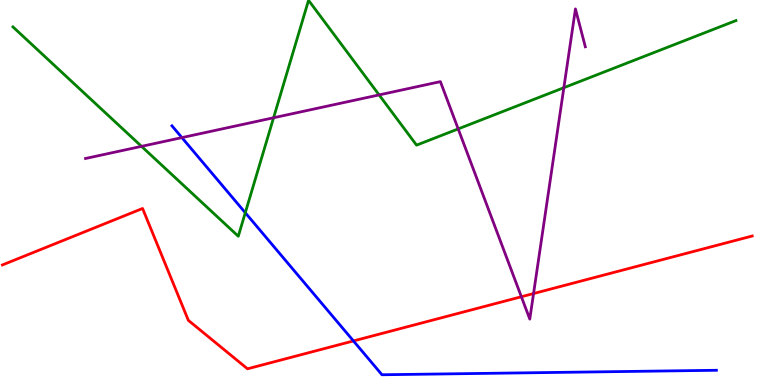[{'lines': ['blue', 'red'], 'intersections': [{'x': 4.56, 'y': 1.14}]}, {'lines': ['green', 'red'], 'intersections': []}, {'lines': ['purple', 'red'], 'intersections': [{'x': 6.73, 'y': 2.29}, {'x': 6.88, 'y': 2.38}]}, {'lines': ['blue', 'green'], 'intersections': [{'x': 3.17, 'y': 4.47}]}, {'lines': ['blue', 'purple'], 'intersections': [{'x': 2.35, 'y': 6.43}]}, {'lines': ['green', 'purple'], 'intersections': [{'x': 1.83, 'y': 6.2}, {'x': 3.53, 'y': 6.94}, {'x': 4.89, 'y': 7.53}, {'x': 5.91, 'y': 6.65}, {'x': 7.28, 'y': 7.72}]}]